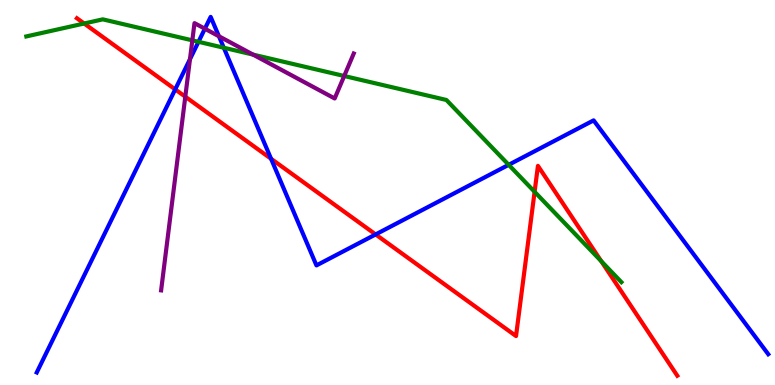[{'lines': ['blue', 'red'], 'intersections': [{'x': 2.26, 'y': 7.68}, {'x': 3.5, 'y': 5.88}, {'x': 4.85, 'y': 3.91}]}, {'lines': ['green', 'red'], 'intersections': [{'x': 1.09, 'y': 9.39}, {'x': 6.9, 'y': 5.02}, {'x': 7.76, 'y': 3.22}]}, {'lines': ['purple', 'red'], 'intersections': [{'x': 2.39, 'y': 7.49}]}, {'lines': ['blue', 'green'], 'intersections': [{'x': 2.56, 'y': 8.91}, {'x': 2.89, 'y': 8.76}, {'x': 6.56, 'y': 5.72}]}, {'lines': ['blue', 'purple'], 'intersections': [{'x': 2.45, 'y': 8.46}, {'x': 2.64, 'y': 9.25}, {'x': 2.82, 'y': 9.06}]}, {'lines': ['green', 'purple'], 'intersections': [{'x': 2.48, 'y': 8.95}, {'x': 3.27, 'y': 8.58}, {'x': 4.44, 'y': 8.03}]}]